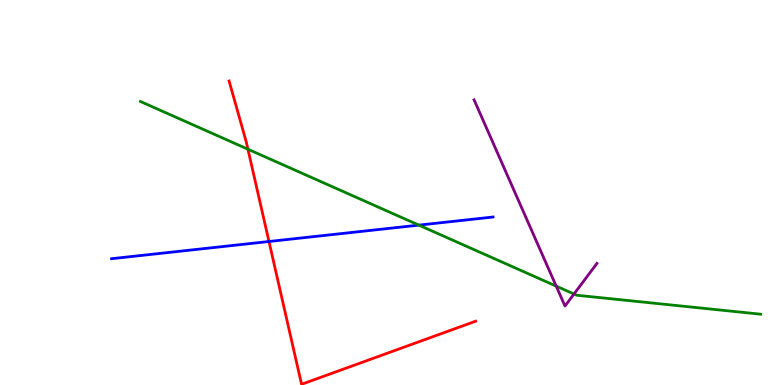[{'lines': ['blue', 'red'], 'intersections': [{'x': 3.47, 'y': 3.73}]}, {'lines': ['green', 'red'], 'intersections': [{'x': 3.2, 'y': 6.12}]}, {'lines': ['purple', 'red'], 'intersections': []}, {'lines': ['blue', 'green'], 'intersections': [{'x': 5.4, 'y': 4.15}]}, {'lines': ['blue', 'purple'], 'intersections': []}, {'lines': ['green', 'purple'], 'intersections': [{'x': 7.18, 'y': 2.57}, {'x': 7.41, 'y': 2.36}]}]